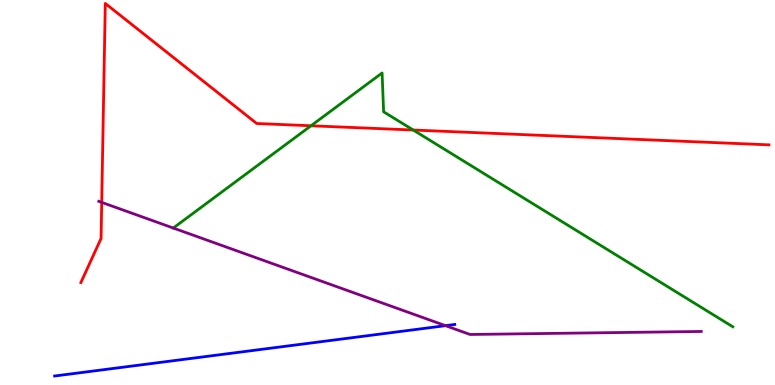[{'lines': ['blue', 'red'], 'intersections': []}, {'lines': ['green', 'red'], 'intersections': [{'x': 4.01, 'y': 6.73}, {'x': 5.33, 'y': 6.62}]}, {'lines': ['purple', 'red'], 'intersections': [{'x': 1.31, 'y': 4.74}]}, {'lines': ['blue', 'green'], 'intersections': []}, {'lines': ['blue', 'purple'], 'intersections': [{'x': 5.75, 'y': 1.54}]}, {'lines': ['green', 'purple'], 'intersections': []}]